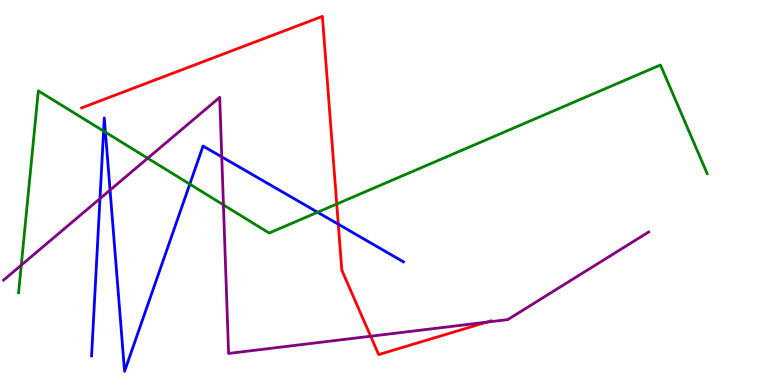[{'lines': ['blue', 'red'], 'intersections': [{'x': 4.36, 'y': 4.18}]}, {'lines': ['green', 'red'], 'intersections': [{'x': 4.35, 'y': 4.7}]}, {'lines': ['purple', 'red'], 'intersections': [{'x': 4.78, 'y': 1.27}, {'x': 6.28, 'y': 1.63}]}, {'lines': ['blue', 'green'], 'intersections': [{'x': 1.34, 'y': 6.6}, {'x': 1.36, 'y': 6.57}, {'x': 2.45, 'y': 5.22}, {'x': 4.1, 'y': 4.49}]}, {'lines': ['blue', 'purple'], 'intersections': [{'x': 1.29, 'y': 4.84}, {'x': 1.42, 'y': 5.06}, {'x': 2.86, 'y': 5.93}]}, {'lines': ['green', 'purple'], 'intersections': [{'x': 0.275, 'y': 3.11}, {'x': 1.91, 'y': 5.89}, {'x': 2.88, 'y': 4.68}]}]